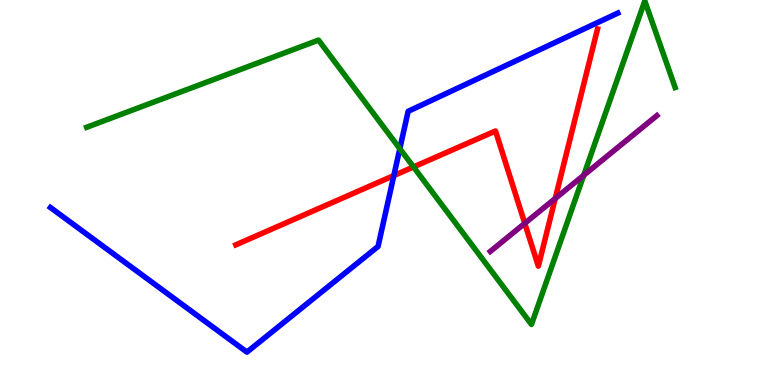[{'lines': ['blue', 'red'], 'intersections': [{'x': 5.08, 'y': 5.44}]}, {'lines': ['green', 'red'], 'intersections': [{'x': 5.34, 'y': 5.66}]}, {'lines': ['purple', 'red'], 'intersections': [{'x': 6.77, 'y': 4.2}, {'x': 7.16, 'y': 4.84}]}, {'lines': ['blue', 'green'], 'intersections': [{'x': 5.16, 'y': 6.14}]}, {'lines': ['blue', 'purple'], 'intersections': []}, {'lines': ['green', 'purple'], 'intersections': [{'x': 7.53, 'y': 5.45}]}]